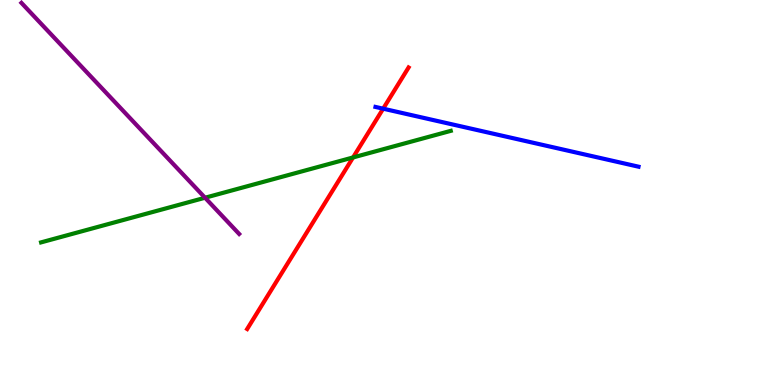[{'lines': ['blue', 'red'], 'intersections': [{'x': 4.94, 'y': 7.18}]}, {'lines': ['green', 'red'], 'intersections': [{'x': 4.56, 'y': 5.91}]}, {'lines': ['purple', 'red'], 'intersections': []}, {'lines': ['blue', 'green'], 'intersections': []}, {'lines': ['blue', 'purple'], 'intersections': []}, {'lines': ['green', 'purple'], 'intersections': [{'x': 2.65, 'y': 4.86}]}]